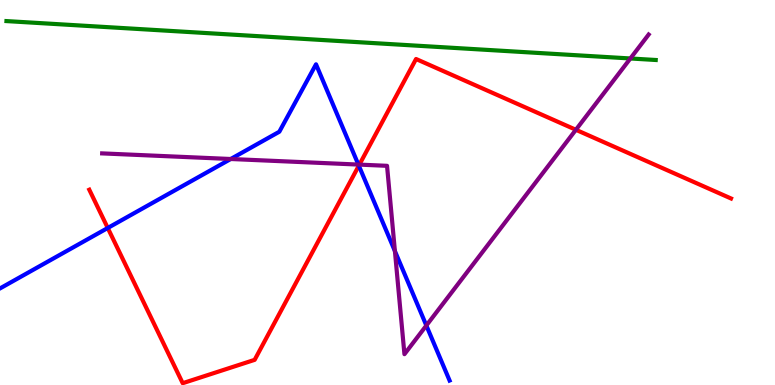[{'lines': ['blue', 'red'], 'intersections': [{'x': 1.39, 'y': 4.08}, {'x': 4.63, 'y': 5.7}]}, {'lines': ['green', 'red'], 'intersections': []}, {'lines': ['purple', 'red'], 'intersections': [{'x': 4.64, 'y': 5.72}, {'x': 7.43, 'y': 6.63}]}, {'lines': ['blue', 'green'], 'intersections': []}, {'lines': ['blue', 'purple'], 'intersections': [{'x': 2.98, 'y': 5.87}, {'x': 4.62, 'y': 5.73}, {'x': 5.1, 'y': 3.48}, {'x': 5.5, 'y': 1.55}]}, {'lines': ['green', 'purple'], 'intersections': [{'x': 8.13, 'y': 8.48}]}]